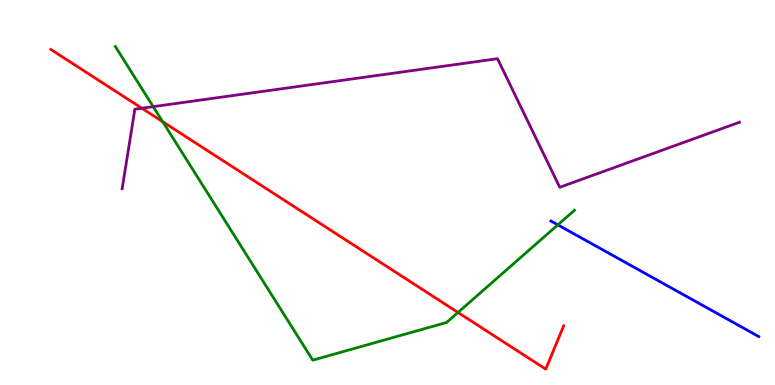[{'lines': ['blue', 'red'], 'intersections': []}, {'lines': ['green', 'red'], 'intersections': [{'x': 2.1, 'y': 6.84}, {'x': 5.91, 'y': 1.88}]}, {'lines': ['purple', 'red'], 'intersections': [{'x': 1.83, 'y': 7.19}]}, {'lines': ['blue', 'green'], 'intersections': [{'x': 7.2, 'y': 4.16}]}, {'lines': ['blue', 'purple'], 'intersections': []}, {'lines': ['green', 'purple'], 'intersections': [{'x': 1.98, 'y': 7.23}]}]